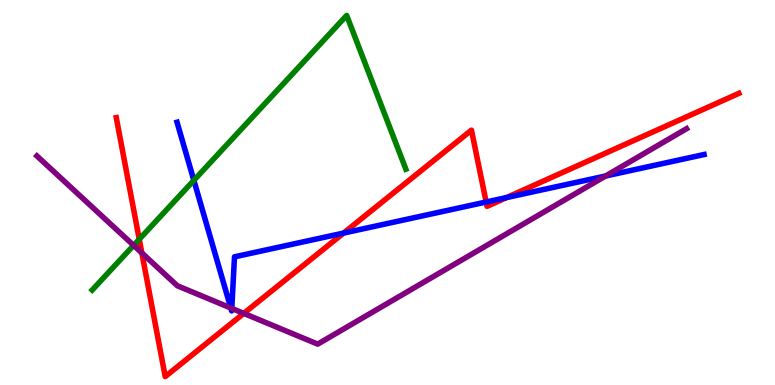[{'lines': ['blue', 'red'], 'intersections': [{'x': 4.43, 'y': 3.95}, {'x': 6.27, 'y': 4.75}, {'x': 6.54, 'y': 4.87}]}, {'lines': ['green', 'red'], 'intersections': [{'x': 1.8, 'y': 3.79}]}, {'lines': ['purple', 'red'], 'intersections': [{'x': 1.83, 'y': 3.43}, {'x': 3.15, 'y': 1.86}]}, {'lines': ['blue', 'green'], 'intersections': [{'x': 2.5, 'y': 5.32}]}, {'lines': ['blue', 'purple'], 'intersections': [{'x': 2.98, 'y': 2.0}, {'x': 2.99, 'y': 1.99}, {'x': 7.81, 'y': 5.43}]}, {'lines': ['green', 'purple'], 'intersections': [{'x': 1.72, 'y': 3.63}]}]